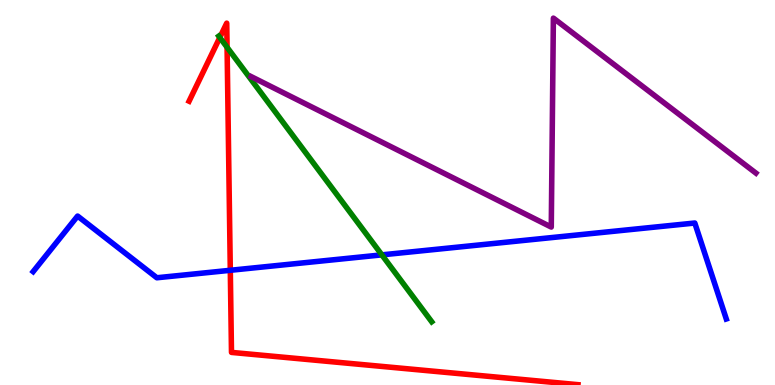[{'lines': ['blue', 'red'], 'intersections': [{'x': 2.97, 'y': 2.98}]}, {'lines': ['green', 'red'], 'intersections': [{'x': 2.84, 'y': 9.03}, {'x': 2.93, 'y': 8.77}]}, {'lines': ['purple', 'red'], 'intersections': []}, {'lines': ['blue', 'green'], 'intersections': [{'x': 4.93, 'y': 3.38}]}, {'lines': ['blue', 'purple'], 'intersections': []}, {'lines': ['green', 'purple'], 'intersections': []}]